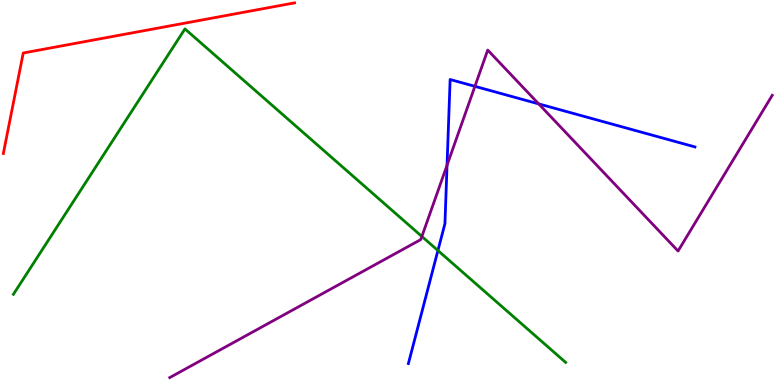[{'lines': ['blue', 'red'], 'intersections': []}, {'lines': ['green', 'red'], 'intersections': []}, {'lines': ['purple', 'red'], 'intersections': []}, {'lines': ['blue', 'green'], 'intersections': [{'x': 5.65, 'y': 3.49}]}, {'lines': ['blue', 'purple'], 'intersections': [{'x': 5.77, 'y': 5.71}, {'x': 6.13, 'y': 7.76}, {'x': 6.95, 'y': 7.3}]}, {'lines': ['green', 'purple'], 'intersections': [{'x': 5.44, 'y': 3.86}]}]